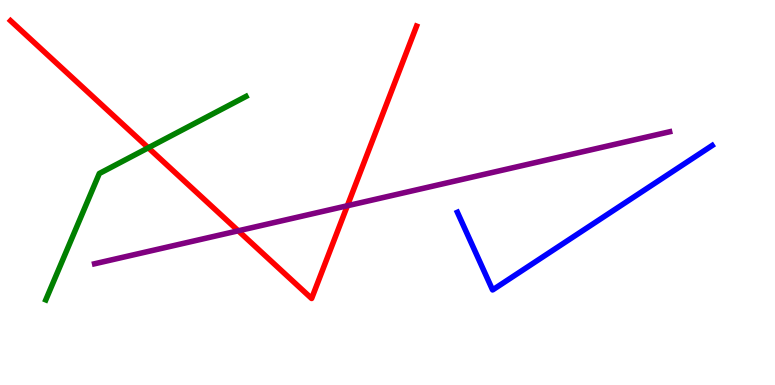[{'lines': ['blue', 'red'], 'intersections': []}, {'lines': ['green', 'red'], 'intersections': [{'x': 1.91, 'y': 6.16}]}, {'lines': ['purple', 'red'], 'intersections': [{'x': 3.07, 'y': 4.01}, {'x': 4.48, 'y': 4.66}]}, {'lines': ['blue', 'green'], 'intersections': []}, {'lines': ['blue', 'purple'], 'intersections': []}, {'lines': ['green', 'purple'], 'intersections': []}]